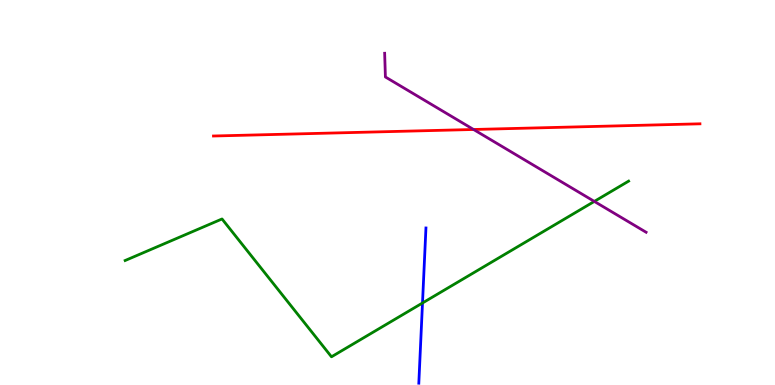[{'lines': ['blue', 'red'], 'intersections': []}, {'lines': ['green', 'red'], 'intersections': []}, {'lines': ['purple', 'red'], 'intersections': [{'x': 6.11, 'y': 6.64}]}, {'lines': ['blue', 'green'], 'intersections': [{'x': 5.45, 'y': 2.13}]}, {'lines': ['blue', 'purple'], 'intersections': []}, {'lines': ['green', 'purple'], 'intersections': [{'x': 7.67, 'y': 4.77}]}]